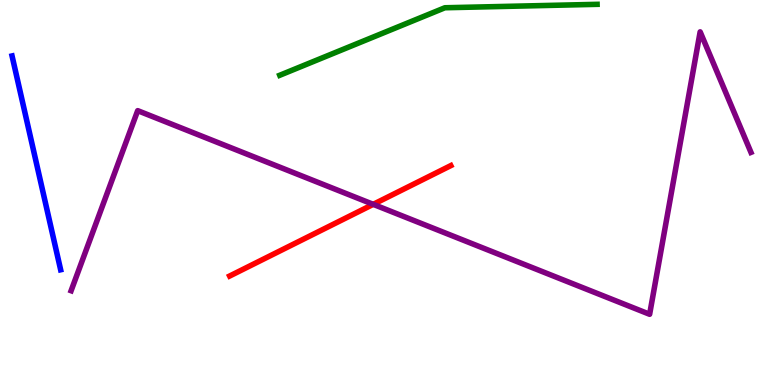[{'lines': ['blue', 'red'], 'intersections': []}, {'lines': ['green', 'red'], 'intersections': []}, {'lines': ['purple', 'red'], 'intersections': [{'x': 4.82, 'y': 4.69}]}, {'lines': ['blue', 'green'], 'intersections': []}, {'lines': ['blue', 'purple'], 'intersections': []}, {'lines': ['green', 'purple'], 'intersections': []}]